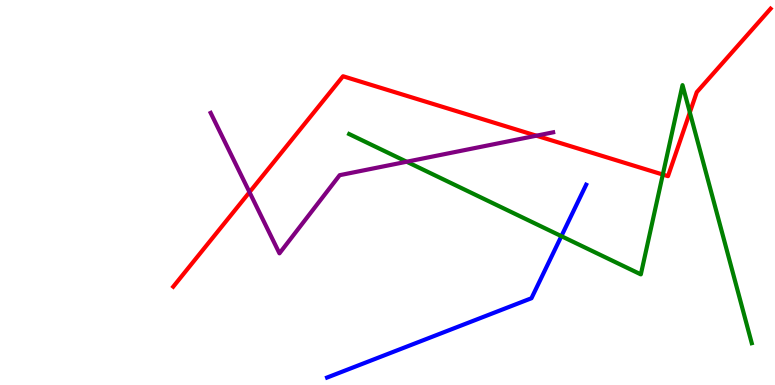[{'lines': ['blue', 'red'], 'intersections': []}, {'lines': ['green', 'red'], 'intersections': [{'x': 8.55, 'y': 5.47}, {'x': 8.9, 'y': 7.08}]}, {'lines': ['purple', 'red'], 'intersections': [{'x': 3.22, 'y': 5.01}, {'x': 6.92, 'y': 6.48}]}, {'lines': ['blue', 'green'], 'intersections': [{'x': 7.24, 'y': 3.87}]}, {'lines': ['blue', 'purple'], 'intersections': []}, {'lines': ['green', 'purple'], 'intersections': [{'x': 5.25, 'y': 5.8}]}]